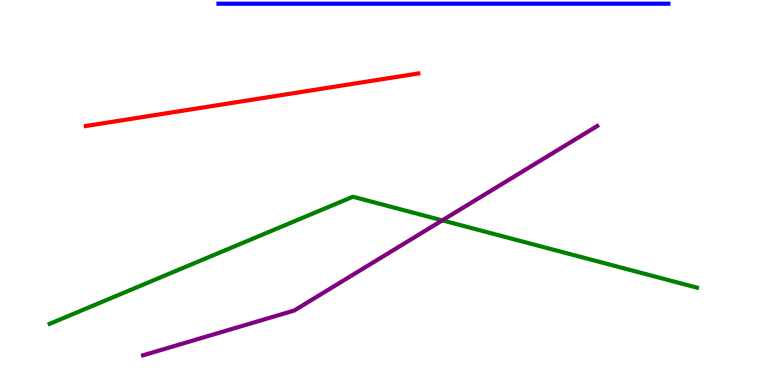[{'lines': ['blue', 'red'], 'intersections': []}, {'lines': ['green', 'red'], 'intersections': []}, {'lines': ['purple', 'red'], 'intersections': []}, {'lines': ['blue', 'green'], 'intersections': []}, {'lines': ['blue', 'purple'], 'intersections': []}, {'lines': ['green', 'purple'], 'intersections': [{'x': 5.71, 'y': 4.28}]}]